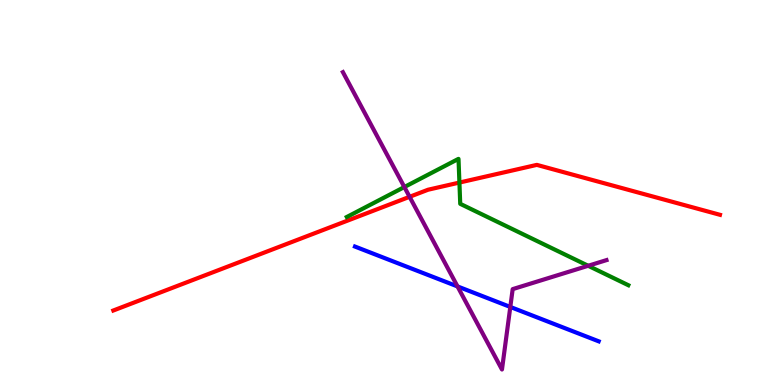[{'lines': ['blue', 'red'], 'intersections': []}, {'lines': ['green', 'red'], 'intersections': [{'x': 5.93, 'y': 5.26}]}, {'lines': ['purple', 'red'], 'intersections': [{'x': 5.29, 'y': 4.89}]}, {'lines': ['blue', 'green'], 'intersections': []}, {'lines': ['blue', 'purple'], 'intersections': [{'x': 5.9, 'y': 2.56}, {'x': 6.58, 'y': 2.03}]}, {'lines': ['green', 'purple'], 'intersections': [{'x': 5.22, 'y': 5.14}, {'x': 7.59, 'y': 3.1}]}]